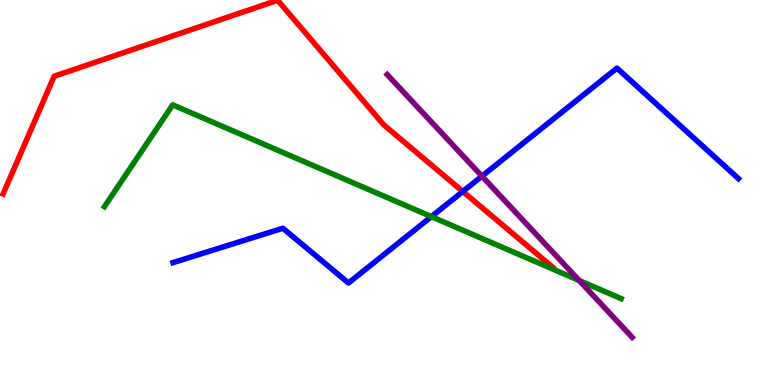[{'lines': ['blue', 'red'], 'intersections': [{'x': 5.97, 'y': 5.03}]}, {'lines': ['green', 'red'], 'intersections': []}, {'lines': ['purple', 'red'], 'intersections': []}, {'lines': ['blue', 'green'], 'intersections': [{'x': 5.57, 'y': 4.37}]}, {'lines': ['blue', 'purple'], 'intersections': [{'x': 6.22, 'y': 5.42}]}, {'lines': ['green', 'purple'], 'intersections': [{'x': 7.47, 'y': 2.71}]}]